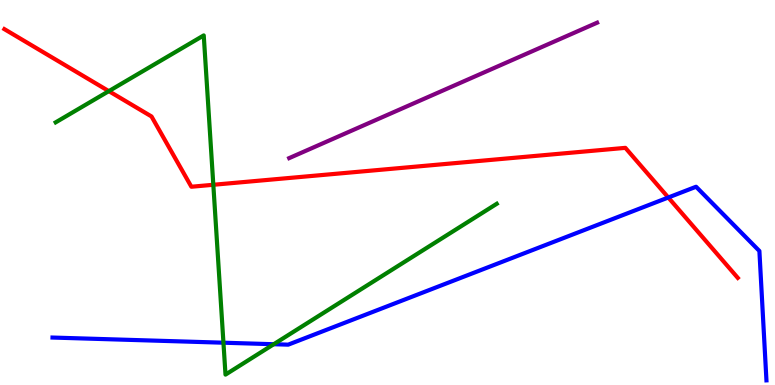[{'lines': ['blue', 'red'], 'intersections': [{'x': 8.62, 'y': 4.87}]}, {'lines': ['green', 'red'], 'intersections': [{'x': 1.4, 'y': 7.63}, {'x': 2.75, 'y': 5.2}]}, {'lines': ['purple', 'red'], 'intersections': []}, {'lines': ['blue', 'green'], 'intersections': [{'x': 2.88, 'y': 1.1}, {'x': 3.53, 'y': 1.06}]}, {'lines': ['blue', 'purple'], 'intersections': []}, {'lines': ['green', 'purple'], 'intersections': []}]